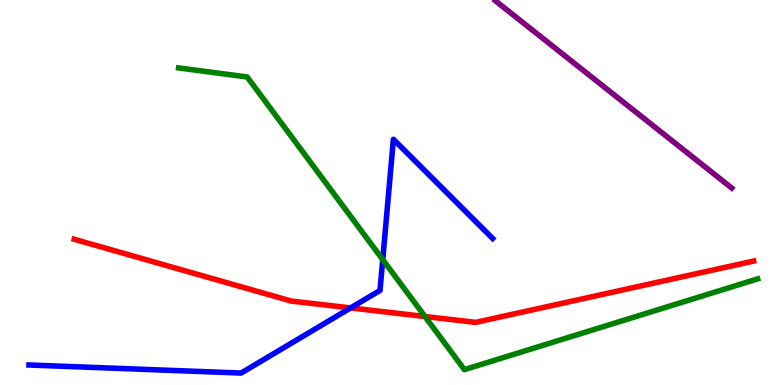[{'lines': ['blue', 'red'], 'intersections': [{'x': 4.52, 'y': 2.0}]}, {'lines': ['green', 'red'], 'intersections': [{'x': 5.48, 'y': 1.78}]}, {'lines': ['purple', 'red'], 'intersections': []}, {'lines': ['blue', 'green'], 'intersections': [{'x': 4.94, 'y': 3.26}]}, {'lines': ['blue', 'purple'], 'intersections': []}, {'lines': ['green', 'purple'], 'intersections': []}]